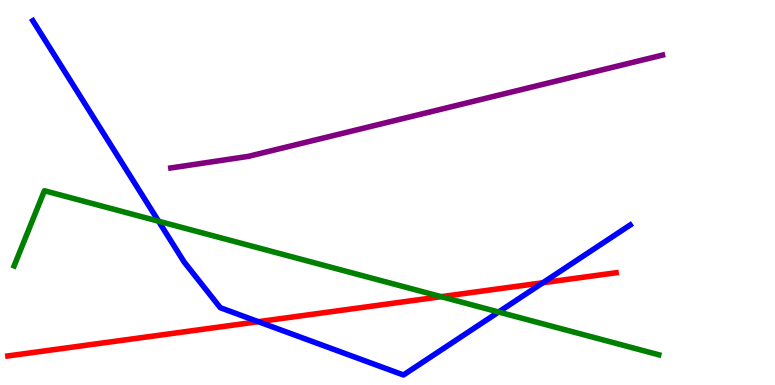[{'lines': ['blue', 'red'], 'intersections': [{'x': 3.33, 'y': 1.64}, {'x': 7.0, 'y': 2.66}]}, {'lines': ['green', 'red'], 'intersections': [{'x': 5.69, 'y': 2.29}]}, {'lines': ['purple', 'red'], 'intersections': []}, {'lines': ['blue', 'green'], 'intersections': [{'x': 2.05, 'y': 4.25}, {'x': 6.43, 'y': 1.9}]}, {'lines': ['blue', 'purple'], 'intersections': []}, {'lines': ['green', 'purple'], 'intersections': []}]